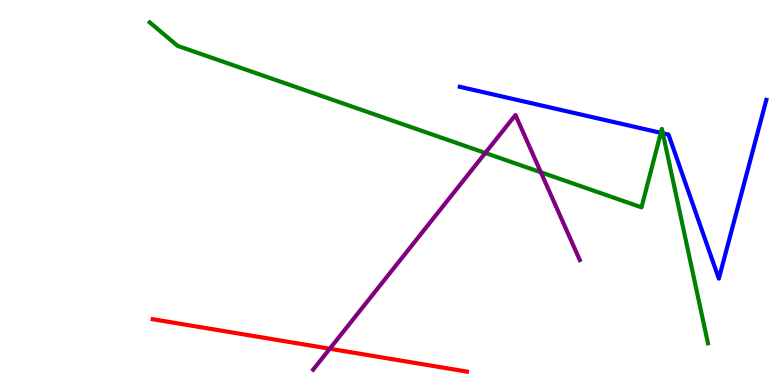[{'lines': ['blue', 'red'], 'intersections': []}, {'lines': ['green', 'red'], 'intersections': []}, {'lines': ['purple', 'red'], 'intersections': [{'x': 4.26, 'y': 0.942}]}, {'lines': ['blue', 'green'], 'intersections': [{'x': 8.53, 'y': 6.55}, {'x': 8.55, 'y': 6.54}]}, {'lines': ['blue', 'purple'], 'intersections': []}, {'lines': ['green', 'purple'], 'intersections': [{'x': 6.26, 'y': 6.03}, {'x': 6.98, 'y': 5.52}]}]